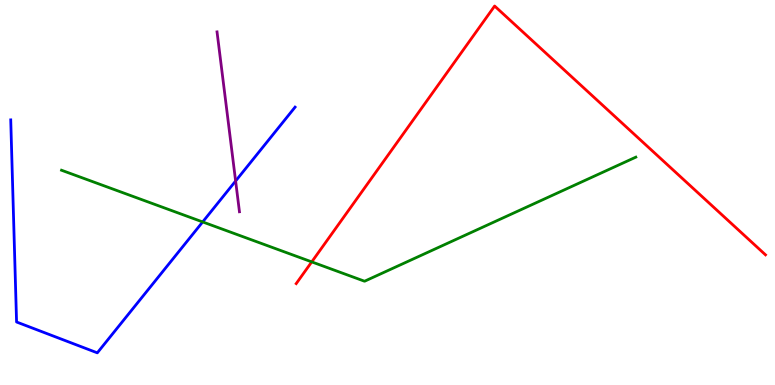[{'lines': ['blue', 'red'], 'intersections': []}, {'lines': ['green', 'red'], 'intersections': [{'x': 4.02, 'y': 3.2}]}, {'lines': ['purple', 'red'], 'intersections': []}, {'lines': ['blue', 'green'], 'intersections': [{'x': 2.62, 'y': 4.24}]}, {'lines': ['blue', 'purple'], 'intersections': [{'x': 3.04, 'y': 5.3}]}, {'lines': ['green', 'purple'], 'intersections': []}]